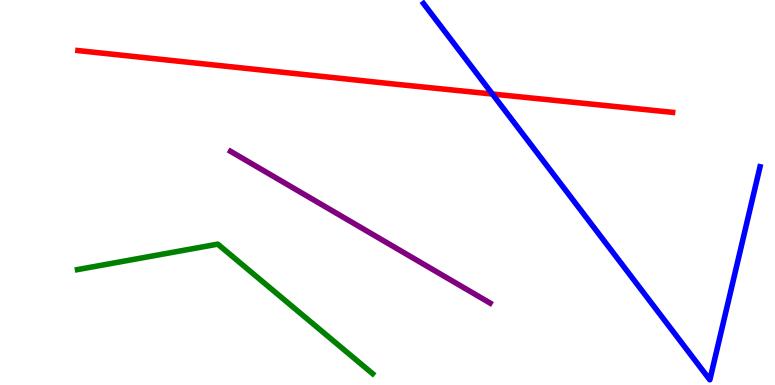[{'lines': ['blue', 'red'], 'intersections': [{'x': 6.35, 'y': 7.56}]}, {'lines': ['green', 'red'], 'intersections': []}, {'lines': ['purple', 'red'], 'intersections': []}, {'lines': ['blue', 'green'], 'intersections': []}, {'lines': ['blue', 'purple'], 'intersections': []}, {'lines': ['green', 'purple'], 'intersections': []}]